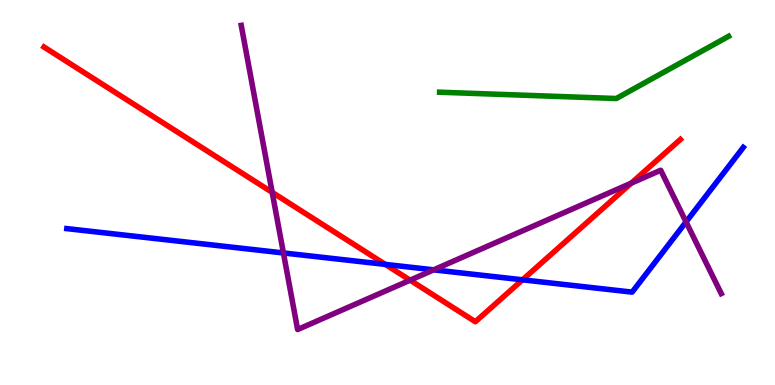[{'lines': ['blue', 'red'], 'intersections': [{'x': 4.97, 'y': 3.13}, {'x': 6.74, 'y': 2.73}]}, {'lines': ['green', 'red'], 'intersections': []}, {'lines': ['purple', 'red'], 'intersections': [{'x': 3.51, 'y': 5.0}, {'x': 5.29, 'y': 2.72}, {'x': 8.14, 'y': 5.24}]}, {'lines': ['blue', 'green'], 'intersections': []}, {'lines': ['blue', 'purple'], 'intersections': [{'x': 3.66, 'y': 3.43}, {'x': 5.6, 'y': 2.99}, {'x': 8.85, 'y': 4.24}]}, {'lines': ['green', 'purple'], 'intersections': []}]